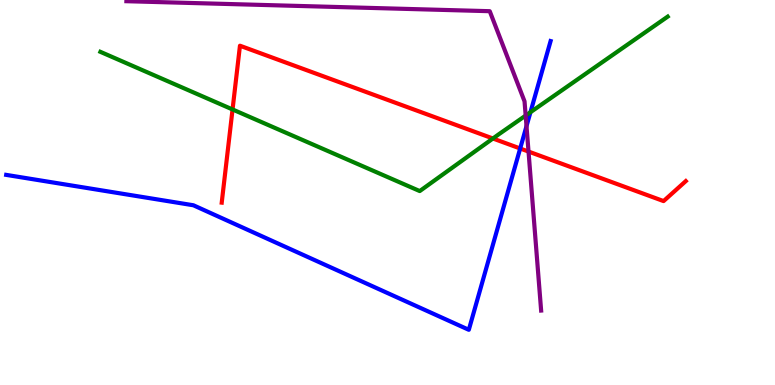[{'lines': ['blue', 'red'], 'intersections': [{'x': 6.71, 'y': 6.14}]}, {'lines': ['green', 'red'], 'intersections': [{'x': 3.0, 'y': 7.16}, {'x': 6.36, 'y': 6.4}]}, {'lines': ['purple', 'red'], 'intersections': [{'x': 6.82, 'y': 6.06}]}, {'lines': ['blue', 'green'], 'intersections': [{'x': 6.84, 'y': 7.09}]}, {'lines': ['blue', 'purple'], 'intersections': [{'x': 6.79, 'y': 6.72}]}, {'lines': ['green', 'purple'], 'intersections': [{'x': 6.78, 'y': 7.0}]}]